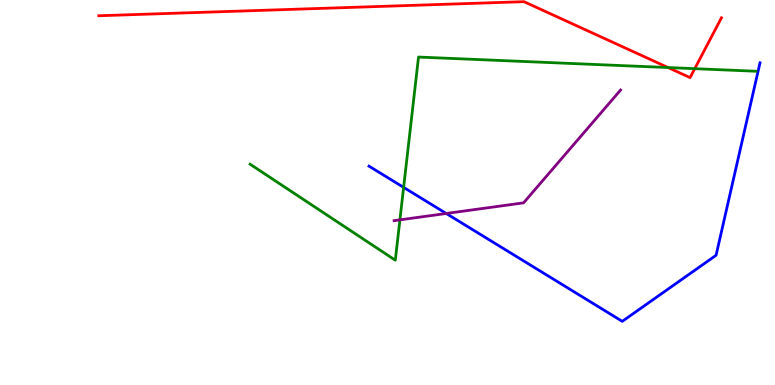[{'lines': ['blue', 'red'], 'intersections': []}, {'lines': ['green', 'red'], 'intersections': [{'x': 8.62, 'y': 8.25}, {'x': 8.96, 'y': 8.22}]}, {'lines': ['purple', 'red'], 'intersections': []}, {'lines': ['blue', 'green'], 'intersections': [{'x': 5.21, 'y': 5.13}]}, {'lines': ['blue', 'purple'], 'intersections': [{'x': 5.76, 'y': 4.45}]}, {'lines': ['green', 'purple'], 'intersections': [{'x': 5.16, 'y': 4.29}]}]